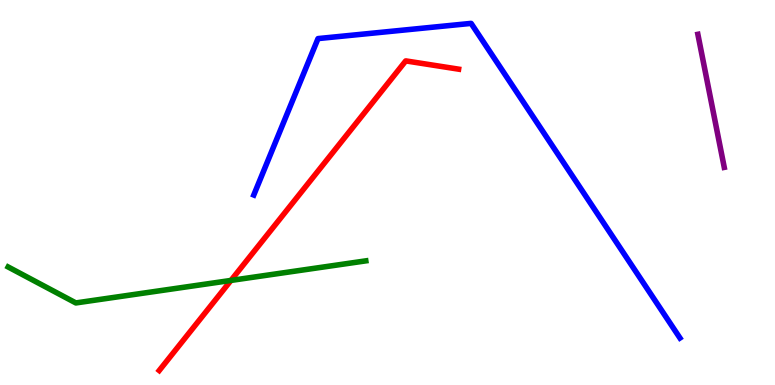[{'lines': ['blue', 'red'], 'intersections': []}, {'lines': ['green', 'red'], 'intersections': [{'x': 2.98, 'y': 2.72}]}, {'lines': ['purple', 'red'], 'intersections': []}, {'lines': ['blue', 'green'], 'intersections': []}, {'lines': ['blue', 'purple'], 'intersections': []}, {'lines': ['green', 'purple'], 'intersections': []}]